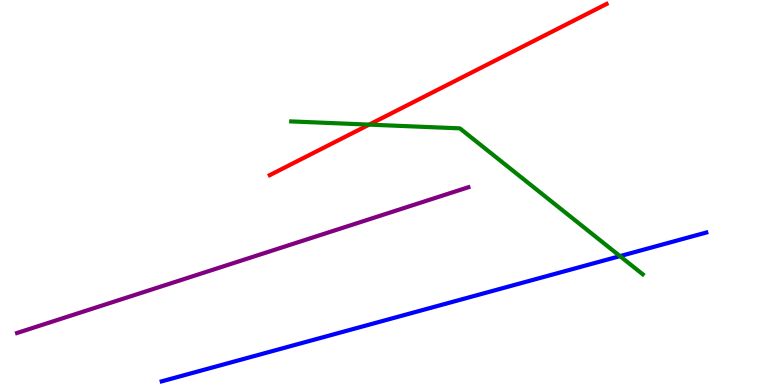[{'lines': ['blue', 'red'], 'intersections': []}, {'lines': ['green', 'red'], 'intersections': [{'x': 4.76, 'y': 6.76}]}, {'lines': ['purple', 'red'], 'intersections': []}, {'lines': ['blue', 'green'], 'intersections': [{'x': 8.0, 'y': 3.35}]}, {'lines': ['blue', 'purple'], 'intersections': []}, {'lines': ['green', 'purple'], 'intersections': []}]